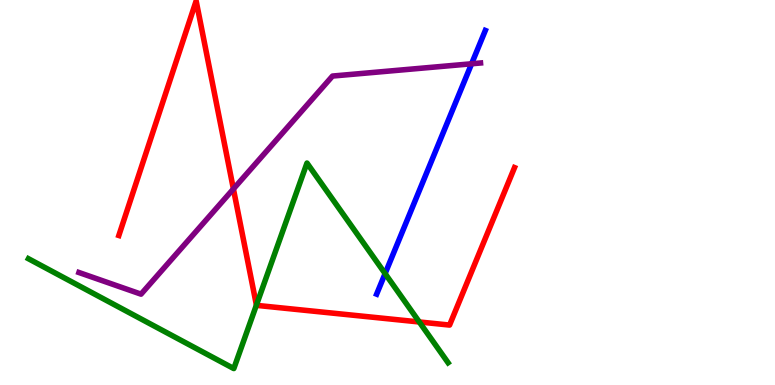[{'lines': ['blue', 'red'], 'intersections': []}, {'lines': ['green', 'red'], 'intersections': [{'x': 3.31, 'y': 2.08}, {'x': 5.41, 'y': 1.64}]}, {'lines': ['purple', 'red'], 'intersections': [{'x': 3.01, 'y': 5.09}]}, {'lines': ['blue', 'green'], 'intersections': [{'x': 4.97, 'y': 2.89}]}, {'lines': ['blue', 'purple'], 'intersections': [{'x': 6.09, 'y': 8.34}]}, {'lines': ['green', 'purple'], 'intersections': []}]